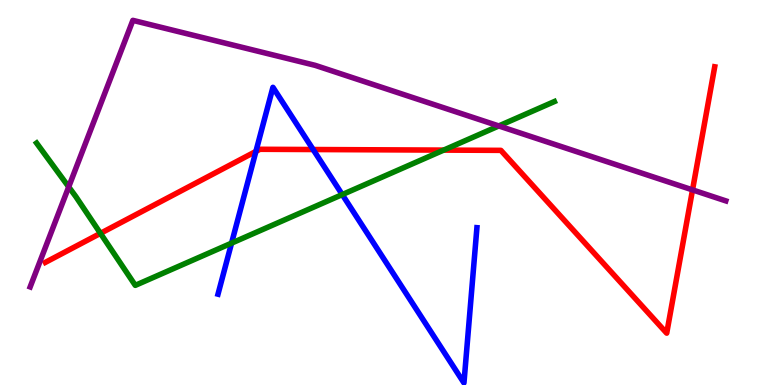[{'lines': ['blue', 'red'], 'intersections': [{'x': 3.3, 'y': 6.07}, {'x': 4.04, 'y': 6.12}]}, {'lines': ['green', 'red'], 'intersections': [{'x': 1.3, 'y': 3.94}, {'x': 5.72, 'y': 6.1}]}, {'lines': ['purple', 'red'], 'intersections': [{'x': 8.94, 'y': 5.07}]}, {'lines': ['blue', 'green'], 'intersections': [{'x': 2.99, 'y': 3.68}, {'x': 4.42, 'y': 4.95}]}, {'lines': ['blue', 'purple'], 'intersections': []}, {'lines': ['green', 'purple'], 'intersections': [{'x': 0.887, 'y': 5.15}, {'x': 6.44, 'y': 6.73}]}]